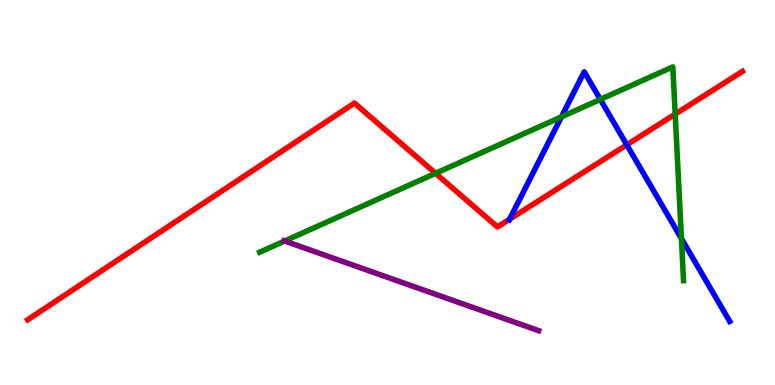[{'lines': ['blue', 'red'], 'intersections': [{'x': 6.58, 'y': 4.31}, {'x': 8.09, 'y': 6.24}]}, {'lines': ['green', 'red'], 'intersections': [{'x': 5.62, 'y': 5.5}, {'x': 8.71, 'y': 7.04}]}, {'lines': ['purple', 'red'], 'intersections': []}, {'lines': ['blue', 'green'], 'intersections': [{'x': 7.24, 'y': 6.96}, {'x': 7.75, 'y': 7.42}, {'x': 8.79, 'y': 3.8}]}, {'lines': ['blue', 'purple'], 'intersections': []}, {'lines': ['green', 'purple'], 'intersections': [{'x': 3.67, 'y': 3.74}]}]